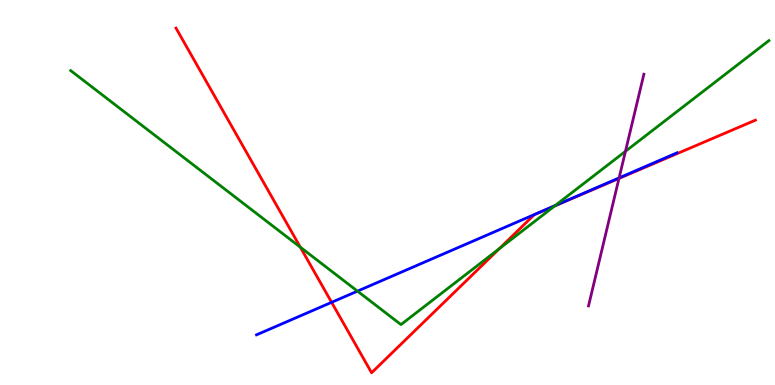[{'lines': ['blue', 'red'], 'intersections': [{'x': 4.28, 'y': 2.15}]}, {'lines': ['green', 'red'], 'intersections': [{'x': 3.88, 'y': 3.58}, {'x': 6.44, 'y': 3.54}, {'x': 7.16, 'y': 4.65}]}, {'lines': ['purple', 'red'], 'intersections': [{'x': 7.99, 'y': 5.36}]}, {'lines': ['blue', 'green'], 'intersections': [{'x': 4.61, 'y': 2.44}, {'x': 7.16, 'y': 4.66}]}, {'lines': ['blue', 'purple'], 'intersections': [{'x': 7.99, 'y': 5.38}]}, {'lines': ['green', 'purple'], 'intersections': [{'x': 8.07, 'y': 6.07}]}]